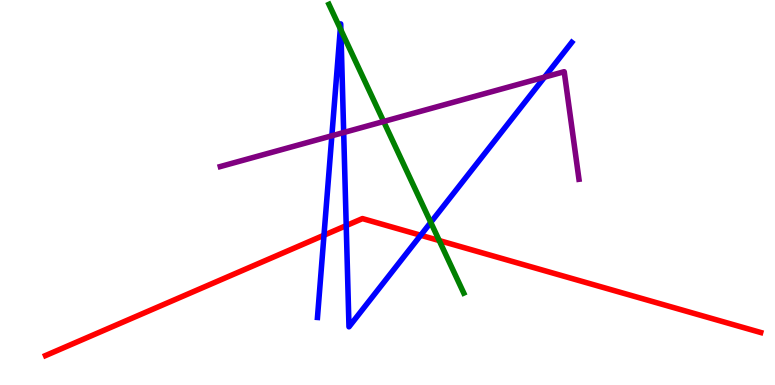[{'lines': ['blue', 'red'], 'intersections': [{'x': 4.18, 'y': 3.89}, {'x': 4.47, 'y': 4.14}, {'x': 5.43, 'y': 3.89}]}, {'lines': ['green', 'red'], 'intersections': [{'x': 5.67, 'y': 3.75}]}, {'lines': ['purple', 'red'], 'intersections': []}, {'lines': ['blue', 'green'], 'intersections': [{'x': 4.39, 'y': 9.25}, {'x': 4.4, 'y': 9.22}, {'x': 5.56, 'y': 4.22}]}, {'lines': ['blue', 'purple'], 'intersections': [{'x': 4.28, 'y': 6.47}, {'x': 4.43, 'y': 6.56}, {'x': 7.03, 'y': 8.0}]}, {'lines': ['green', 'purple'], 'intersections': [{'x': 4.95, 'y': 6.84}]}]